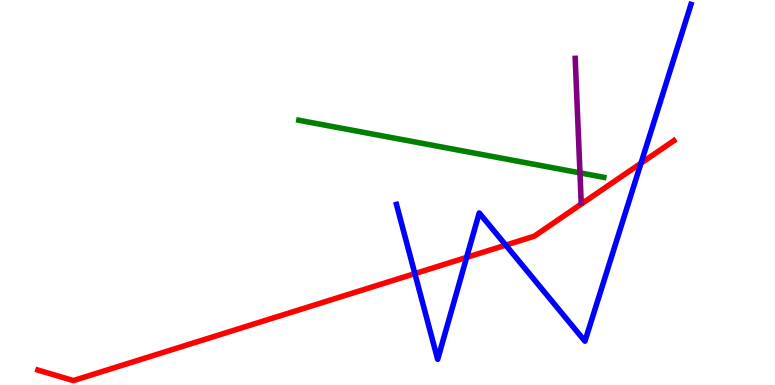[{'lines': ['blue', 'red'], 'intersections': [{'x': 5.35, 'y': 2.89}, {'x': 6.02, 'y': 3.31}, {'x': 6.53, 'y': 3.63}, {'x': 8.27, 'y': 5.76}]}, {'lines': ['green', 'red'], 'intersections': []}, {'lines': ['purple', 'red'], 'intersections': []}, {'lines': ['blue', 'green'], 'intersections': []}, {'lines': ['blue', 'purple'], 'intersections': []}, {'lines': ['green', 'purple'], 'intersections': [{'x': 7.48, 'y': 5.51}]}]